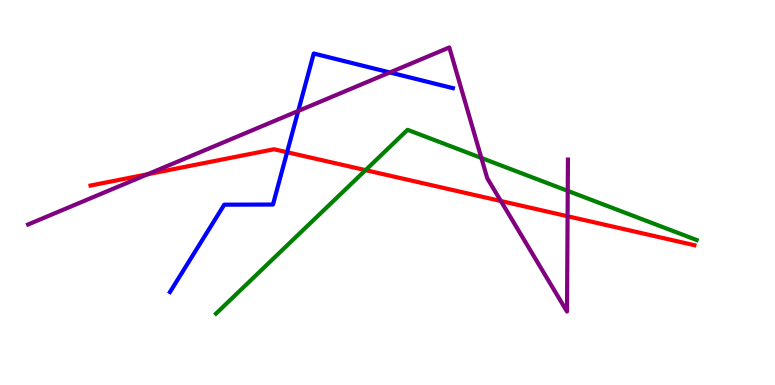[{'lines': ['blue', 'red'], 'intersections': [{'x': 3.7, 'y': 6.05}]}, {'lines': ['green', 'red'], 'intersections': [{'x': 4.72, 'y': 5.58}]}, {'lines': ['purple', 'red'], 'intersections': [{'x': 1.9, 'y': 5.47}, {'x': 6.46, 'y': 4.78}, {'x': 7.32, 'y': 4.38}]}, {'lines': ['blue', 'green'], 'intersections': []}, {'lines': ['blue', 'purple'], 'intersections': [{'x': 3.85, 'y': 7.12}, {'x': 5.03, 'y': 8.12}]}, {'lines': ['green', 'purple'], 'intersections': [{'x': 6.21, 'y': 5.9}, {'x': 7.33, 'y': 5.04}]}]